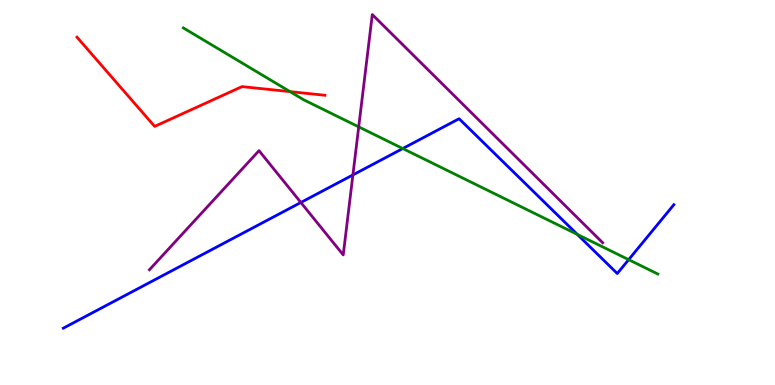[{'lines': ['blue', 'red'], 'intersections': []}, {'lines': ['green', 'red'], 'intersections': [{'x': 3.74, 'y': 7.62}]}, {'lines': ['purple', 'red'], 'intersections': []}, {'lines': ['blue', 'green'], 'intersections': [{'x': 5.2, 'y': 6.14}, {'x': 7.45, 'y': 3.91}, {'x': 8.11, 'y': 3.26}]}, {'lines': ['blue', 'purple'], 'intersections': [{'x': 3.88, 'y': 4.74}, {'x': 4.55, 'y': 5.46}]}, {'lines': ['green', 'purple'], 'intersections': [{'x': 4.63, 'y': 6.7}]}]